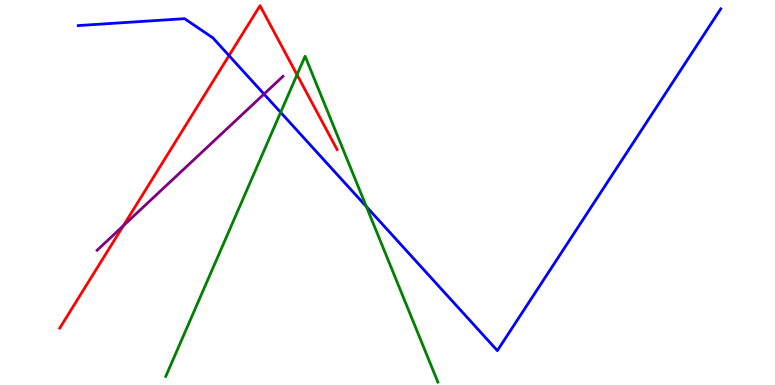[{'lines': ['blue', 'red'], 'intersections': [{'x': 2.95, 'y': 8.56}]}, {'lines': ['green', 'red'], 'intersections': [{'x': 3.83, 'y': 8.06}]}, {'lines': ['purple', 'red'], 'intersections': [{'x': 1.59, 'y': 4.14}]}, {'lines': ['blue', 'green'], 'intersections': [{'x': 3.62, 'y': 7.08}, {'x': 4.73, 'y': 4.63}]}, {'lines': ['blue', 'purple'], 'intersections': [{'x': 3.41, 'y': 7.56}]}, {'lines': ['green', 'purple'], 'intersections': []}]